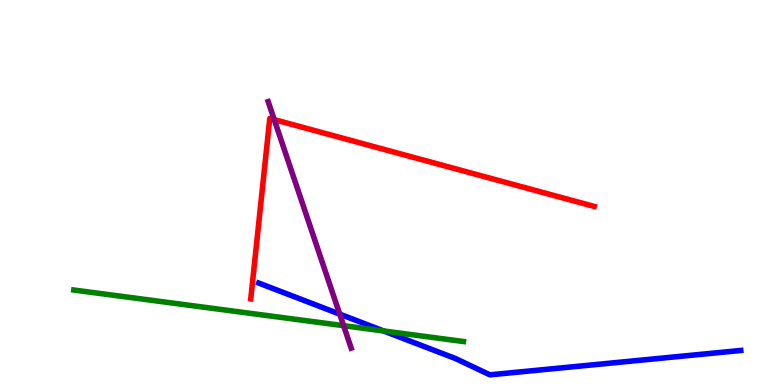[{'lines': ['blue', 'red'], 'intersections': []}, {'lines': ['green', 'red'], 'intersections': []}, {'lines': ['purple', 'red'], 'intersections': [{'x': 3.54, 'y': 6.89}]}, {'lines': ['blue', 'green'], 'intersections': [{'x': 4.95, 'y': 1.4}]}, {'lines': ['blue', 'purple'], 'intersections': [{'x': 4.38, 'y': 1.84}]}, {'lines': ['green', 'purple'], 'intersections': [{'x': 4.43, 'y': 1.54}]}]